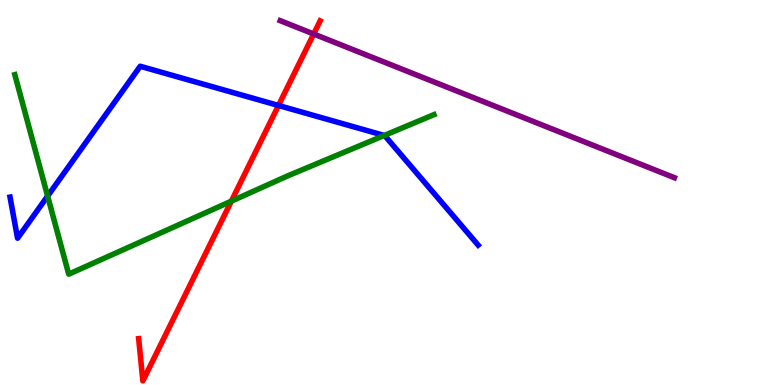[{'lines': ['blue', 'red'], 'intersections': [{'x': 3.59, 'y': 7.26}]}, {'lines': ['green', 'red'], 'intersections': [{'x': 2.99, 'y': 4.78}]}, {'lines': ['purple', 'red'], 'intersections': [{'x': 4.05, 'y': 9.12}]}, {'lines': ['blue', 'green'], 'intersections': [{'x': 0.615, 'y': 4.91}, {'x': 4.96, 'y': 6.48}]}, {'lines': ['blue', 'purple'], 'intersections': []}, {'lines': ['green', 'purple'], 'intersections': []}]